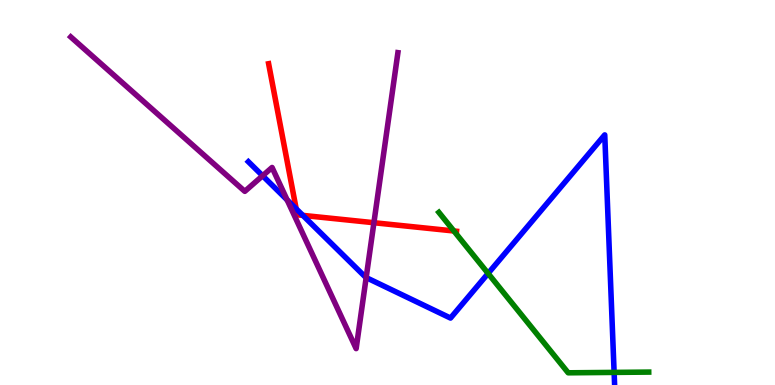[{'lines': ['blue', 'red'], 'intersections': [{'x': 3.82, 'y': 4.58}, {'x': 3.91, 'y': 4.41}]}, {'lines': ['green', 'red'], 'intersections': [{'x': 5.86, 'y': 4.0}]}, {'lines': ['purple', 'red'], 'intersections': [{'x': 4.82, 'y': 4.22}]}, {'lines': ['blue', 'green'], 'intersections': [{'x': 6.3, 'y': 2.9}, {'x': 7.92, 'y': 0.327}]}, {'lines': ['blue', 'purple'], 'intersections': [{'x': 3.39, 'y': 5.43}, {'x': 3.7, 'y': 4.81}, {'x': 4.72, 'y': 2.79}]}, {'lines': ['green', 'purple'], 'intersections': []}]